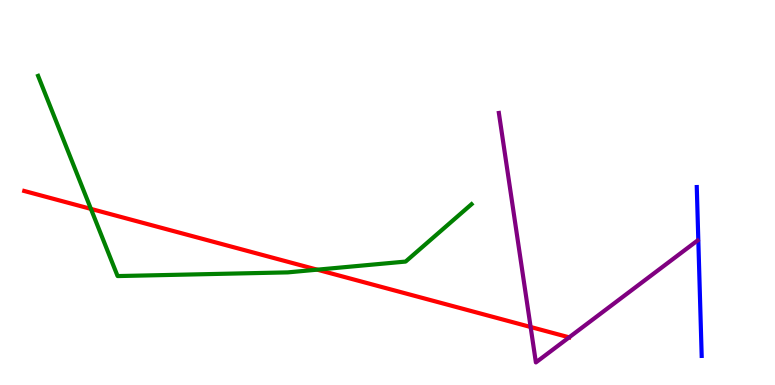[{'lines': ['blue', 'red'], 'intersections': []}, {'lines': ['green', 'red'], 'intersections': [{'x': 1.17, 'y': 4.57}, {'x': 4.09, 'y': 3.0}]}, {'lines': ['purple', 'red'], 'intersections': [{'x': 6.85, 'y': 1.51}, {'x': 7.34, 'y': 1.24}]}, {'lines': ['blue', 'green'], 'intersections': []}, {'lines': ['blue', 'purple'], 'intersections': []}, {'lines': ['green', 'purple'], 'intersections': []}]